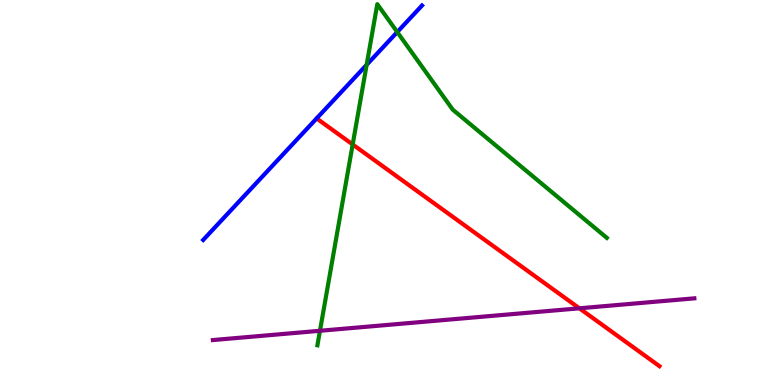[{'lines': ['blue', 'red'], 'intersections': []}, {'lines': ['green', 'red'], 'intersections': [{'x': 4.55, 'y': 6.25}]}, {'lines': ['purple', 'red'], 'intersections': [{'x': 7.48, 'y': 1.99}]}, {'lines': ['blue', 'green'], 'intersections': [{'x': 4.73, 'y': 8.32}, {'x': 5.13, 'y': 9.17}]}, {'lines': ['blue', 'purple'], 'intersections': []}, {'lines': ['green', 'purple'], 'intersections': [{'x': 4.13, 'y': 1.41}]}]